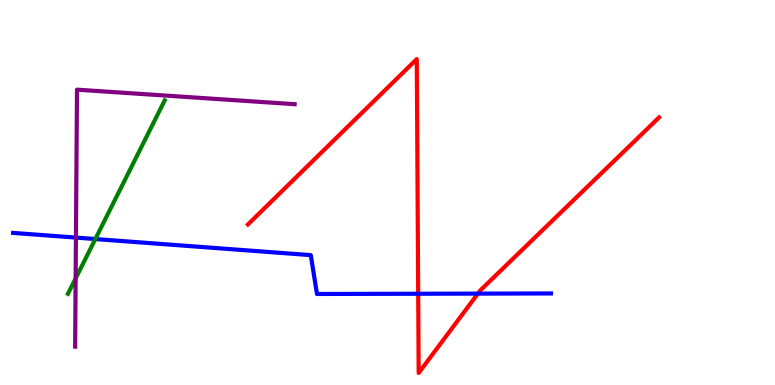[{'lines': ['blue', 'red'], 'intersections': [{'x': 5.4, 'y': 2.37}, {'x': 6.17, 'y': 2.37}]}, {'lines': ['green', 'red'], 'intersections': []}, {'lines': ['purple', 'red'], 'intersections': []}, {'lines': ['blue', 'green'], 'intersections': [{'x': 1.23, 'y': 3.79}]}, {'lines': ['blue', 'purple'], 'intersections': [{'x': 0.98, 'y': 3.83}]}, {'lines': ['green', 'purple'], 'intersections': [{'x': 0.976, 'y': 2.77}]}]